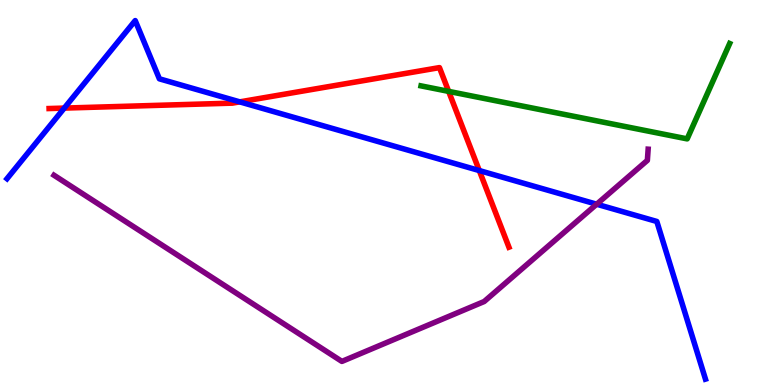[{'lines': ['blue', 'red'], 'intersections': [{'x': 0.829, 'y': 7.19}, {'x': 3.09, 'y': 7.35}, {'x': 6.18, 'y': 5.57}]}, {'lines': ['green', 'red'], 'intersections': [{'x': 5.79, 'y': 7.63}]}, {'lines': ['purple', 'red'], 'intersections': []}, {'lines': ['blue', 'green'], 'intersections': []}, {'lines': ['blue', 'purple'], 'intersections': [{'x': 7.7, 'y': 4.7}]}, {'lines': ['green', 'purple'], 'intersections': []}]